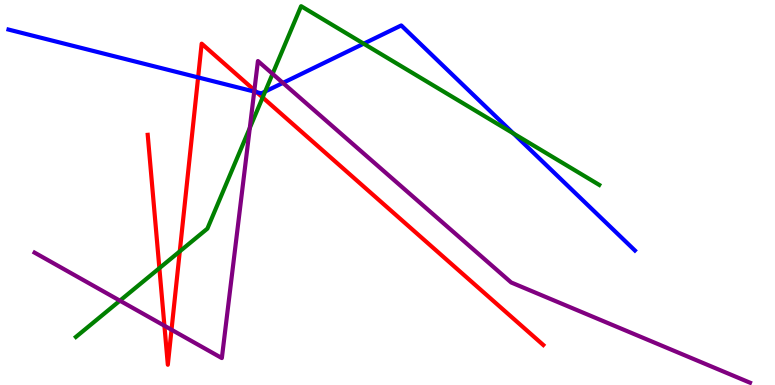[{'lines': ['blue', 'red'], 'intersections': [{'x': 2.56, 'y': 7.99}, {'x': 3.31, 'y': 7.61}]}, {'lines': ['green', 'red'], 'intersections': [{'x': 2.06, 'y': 3.03}, {'x': 2.32, 'y': 3.47}, {'x': 3.39, 'y': 7.47}]}, {'lines': ['purple', 'red'], 'intersections': [{'x': 2.12, 'y': 1.54}, {'x': 2.21, 'y': 1.44}, {'x': 3.28, 'y': 7.66}]}, {'lines': ['blue', 'green'], 'intersections': [{'x': 3.42, 'y': 7.62}, {'x': 4.69, 'y': 8.87}, {'x': 6.62, 'y': 6.53}]}, {'lines': ['blue', 'purple'], 'intersections': [{'x': 3.28, 'y': 7.62}, {'x': 3.65, 'y': 7.85}]}, {'lines': ['green', 'purple'], 'intersections': [{'x': 1.55, 'y': 2.19}, {'x': 3.22, 'y': 6.68}, {'x': 3.52, 'y': 8.08}]}]